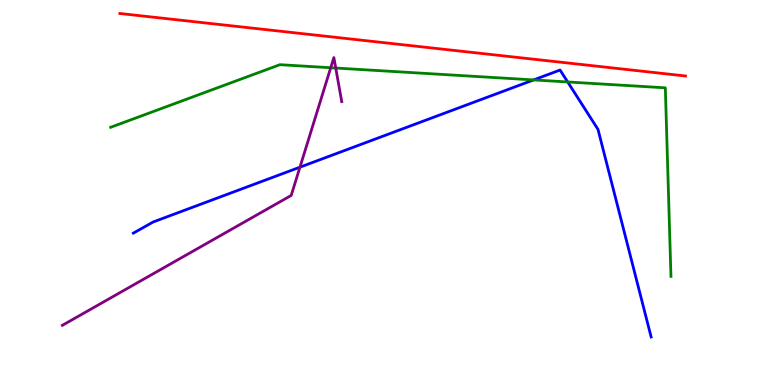[{'lines': ['blue', 'red'], 'intersections': []}, {'lines': ['green', 'red'], 'intersections': []}, {'lines': ['purple', 'red'], 'intersections': []}, {'lines': ['blue', 'green'], 'intersections': [{'x': 6.89, 'y': 7.92}, {'x': 7.32, 'y': 7.87}]}, {'lines': ['blue', 'purple'], 'intersections': [{'x': 3.87, 'y': 5.66}]}, {'lines': ['green', 'purple'], 'intersections': [{'x': 4.27, 'y': 8.24}, {'x': 4.33, 'y': 8.23}]}]